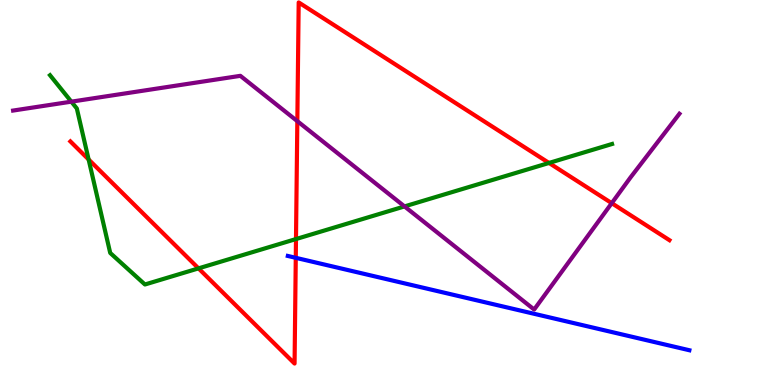[{'lines': ['blue', 'red'], 'intersections': [{'x': 3.82, 'y': 3.3}]}, {'lines': ['green', 'red'], 'intersections': [{'x': 1.14, 'y': 5.86}, {'x': 2.56, 'y': 3.03}, {'x': 3.82, 'y': 3.79}, {'x': 7.08, 'y': 5.77}]}, {'lines': ['purple', 'red'], 'intersections': [{'x': 3.84, 'y': 6.85}, {'x': 7.89, 'y': 4.72}]}, {'lines': ['blue', 'green'], 'intersections': []}, {'lines': ['blue', 'purple'], 'intersections': []}, {'lines': ['green', 'purple'], 'intersections': [{'x': 0.92, 'y': 7.36}, {'x': 5.22, 'y': 4.64}]}]